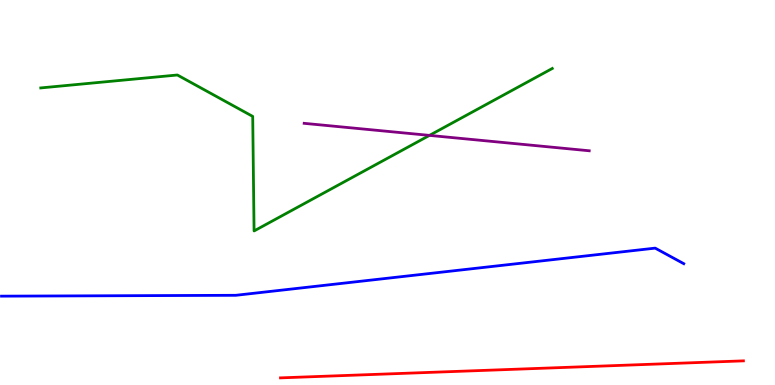[{'lines': ['blue', 'red'], 'intersections': []}, {'lines': ['green', 'red'], 'intersections': []}, {'lines': ['purple', 'red'], 'intersections': []}, {'lines': ['blue', 'green'], 'intersections': []}, {'lines': ['blue', 'purple'], 'intersections': []}, {'lines': ['green', 'purple'], 'intersections': [{'x': 5.54, 'y': 6.48}]}]